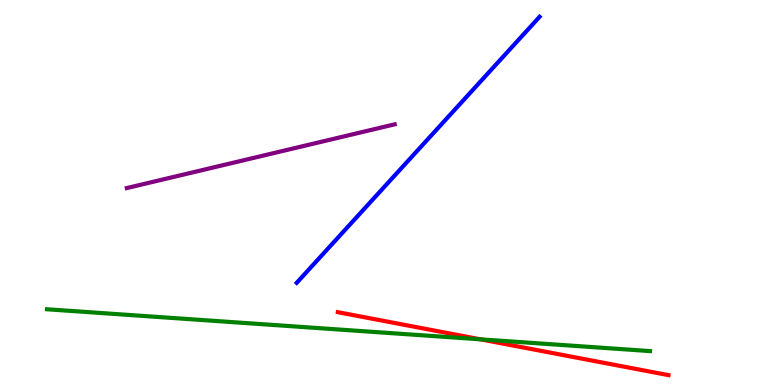[{'lines': ['blue', 'red'], 'intersections': []}, {'lines': ['green', 'red'], 'intersections': [{'x': 6.2, 'y': 1.19}]}, {'lines': ['purple', 'red'], 'intersections': []}, {'lines': ['blue', 'green'], 'intersections': []}, {'lines': ['blue', 'purple'], 'intersections': []}, {'lines': ['green', 'purple'], 'intersections': []}]